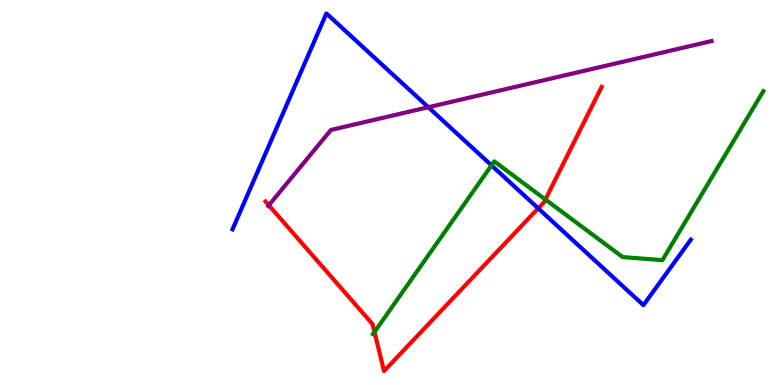[{'lines': ['blue', 'red'], 'intersections': [{'x': 6.94, 'y': 4.59}]}, {'lines': ['green', 'red'], 'intersections': [{'x': 4.83, 'y': 1.38}, {'x': 7.04, 'y': 4.82}]}, {'lines': ['purple', 'red'], 'intersections': [{'x': 3.47, 'y': 4.67}]}, {'lines': ['blue', 'green'], 'intersections': [{'x': 6.34, 'y': 5.71}]}, {'lines': ['blue', 'purple'], 'intersections': [{'x': 5.53, 'y': 7.22}]}, {'lines': ['green', 'purple'], 'intersections': []}]